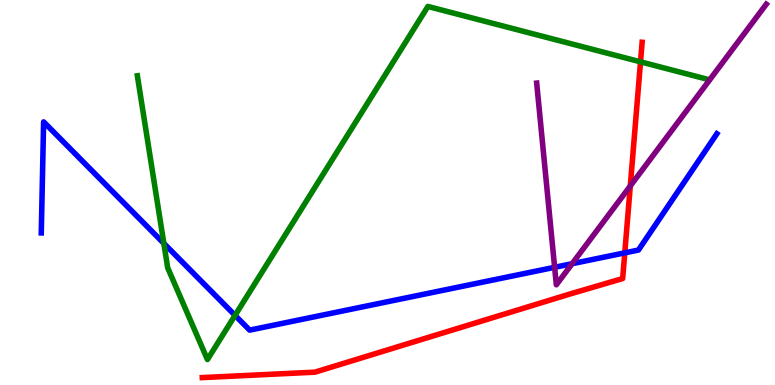[{'lines': ['blue', 'red'], 'intersections': [{'x': 8.06, 'y': 3.43}]}, {'lines': ['green', 'red'], 'intersections': [{'x': 8.26, 'y': 8.39}]}, {'lines': ['purple', 'red'], 'intersections': [{'x': 8.13, 'y': 5.17}]}, {'lines': ['blue', 'green'], 'intersections': [{'x': 2.11, 'y': 3.68}, {'x': 3.03, 'y': 1.81}]}, {'lines': ['blue', 'purple'], 'intersections': [{'x': 7.16, 'y': 3.06}, {'x': 7.38, 'y': 3.15}]}, {'lines': ['green', 'purple'], 'intersections': []}]